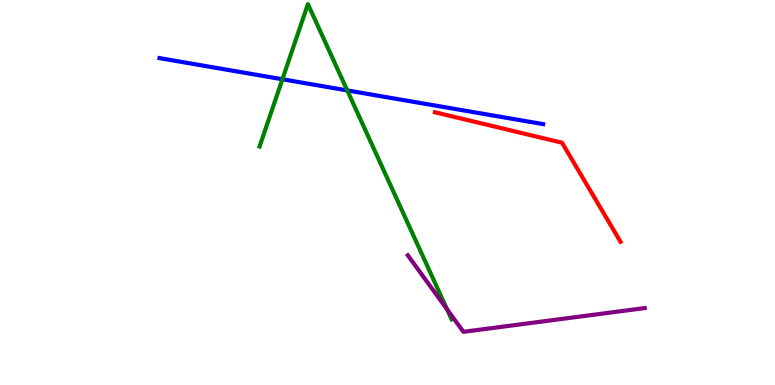[{'lines': ['blue', 'red'], 'intersections': []}, {'lines': ['green', 'red'], 'intersections': []}, {'lines': ['purple', 'red'], 'intersections': []}, {'lines': ['blue', 'green'], 'intersections': [{'x': 3.64, 'y': 7.94}, {'x': 4.48, 'y': 7.65}]}, {'lines': ['blue', 'purple'], 'intersections': []}, {'lines': ['green', 'purple'], 'intersections': [{'x': 5.77, 'y': 1.96}]}]